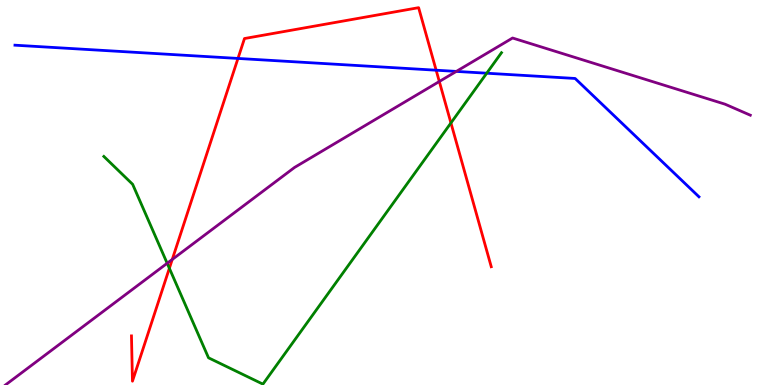[{'lines': ['blue', 'red'], 'intersections': [{'x': 3.07, 'y': 8.48}, {'x': 5.63, 'y': 8.18}]}, {'lines': ['green', 'red'], 'intersections': [{'x': 2.19, 'y': 3.03}, {'x': 5.82, 'y': 6.81}]}, {'lines': ['purple', 'red'], 'intersections': [{'x': 2.22, 'y': 3.26}, {'x': 5.67, 'y': 7.88}]}, {'lines': ['blue', 'green'], 'intersections': [{'x': 6.28, 'y': 8.1}]}, {'lines': ['blue', 'purple'], 'intersections': [{'x': 5.89, 'y': 8.15}]}, {'lines': ['green', 'purple'], 'intersections': [{'x': 2.16, 'y': 3.16}]}]